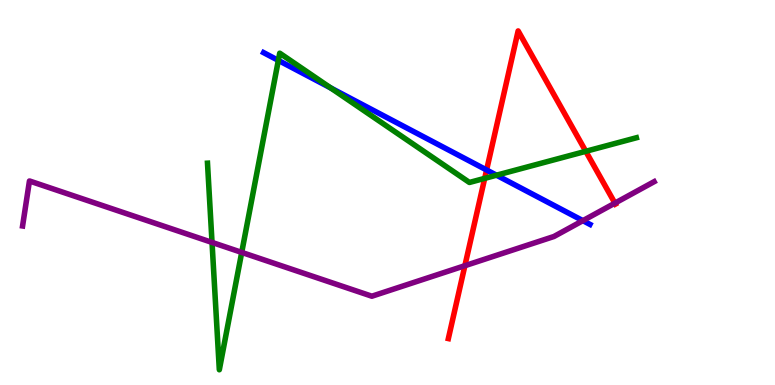[{'lines': ['blue', 'red'], 'intersections': [{'x': 6.28, 'y': 5.58}]}, {'lines': ['green', 'red'], 'intersections': [{'x': 6.25, 'y': 5.37}, {'x': 7.56, 'y': 6.07}]}, {'lines': ['purple', 'red'], 'intersections': [{'x': 6.0, 'y': 3.1}, {'x': 7.93, 'y': 4.72}]}, {'lines': ['blue', 'green'], 'intersections': [{'x': 3.59, 'y': 8.43}, {'x': 4.27, 'y': 7.71}, {'x': 6.41, 'y': 5.45}]}, {'lines': ['blue', 'purple'], 'intersections': [{'x': 7.52, 'y': 4.27}]}, {'lines': ['green', 'purple'], 'intersections': [{'x': 2.74, 'y': 3.7}, {'x': 3.12, 'y': 3.44}]}]